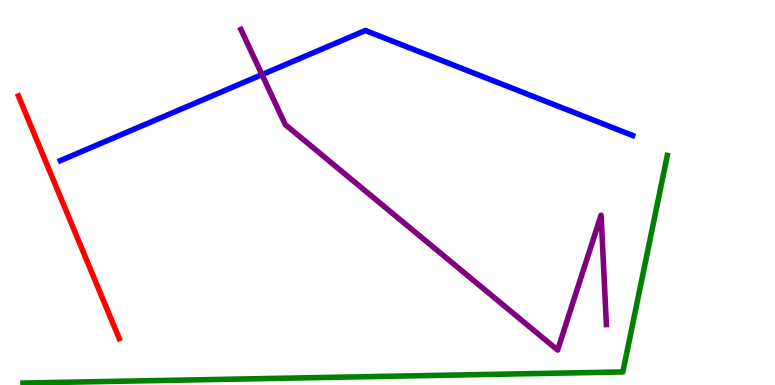[{'lines': ['blue', 'red'], 'intersections': []}, {'lines': ['green', 'red'], 'intersections': []}, {'lines': ['purple', 'red'], 'intersections': []}, {'lines': ['blue', 'green'], 'intersections': []}, {'lines': ['blue', 'purple'], 'intersections': [{'x': 3.38, 'y': 8.06}]}, {'lines': ['green', 'purple'], 'intersections': []}]